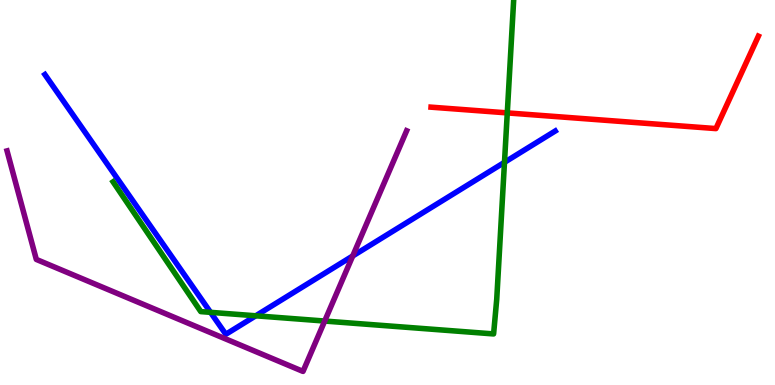[{'lines': ['blue', 'red'], 'intersections': []}, {'lines': ['green', 'red'], 'intersections': [{'x': 6.55, 'y': 7.07}]}, {'lines': ['purple', 'red'], 'intersections': []}, {'lines': ['blue', 'green'], 'intersections': [{'x': 2.72, 'y': 1.89}, {'x': 3.3, 'y': 1.8}, {'x': 6.51, 'y': 5.78}]}, {'lines': ['blue', 'purple'], 'intersections': [{'x': 4.55, 'y': 3.35}]}, {'lines': ['green', 'purple'], 'intersections': [{'x': 4.19, 'y': 1.66}]}]